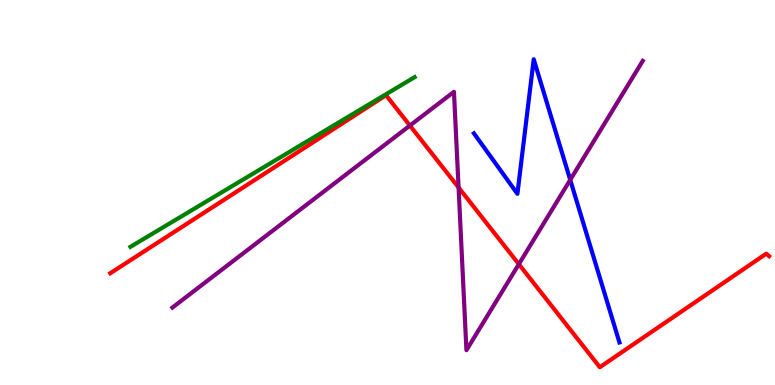[{'lines': ['blue', 'red'], 'intersections': []}, {'lines': ['green', 'red'], 'intersections': []}, {'lines': ['purple', 'red'], 'intersections': [{'x': 5.29, 'y': 6.74}, {'x': 5.92, 'y': 5.13}, {'x': 6.69, 'y': 3.14}]}, {'lines': ['blue', 'green'], 'intersections': []}, {'lines': ['blue', 'purple'], 'intersections': [{'x': 7.36, 'y': 5.33}]}, {'lines': ['green', 'purple'], 'intersections': []}]